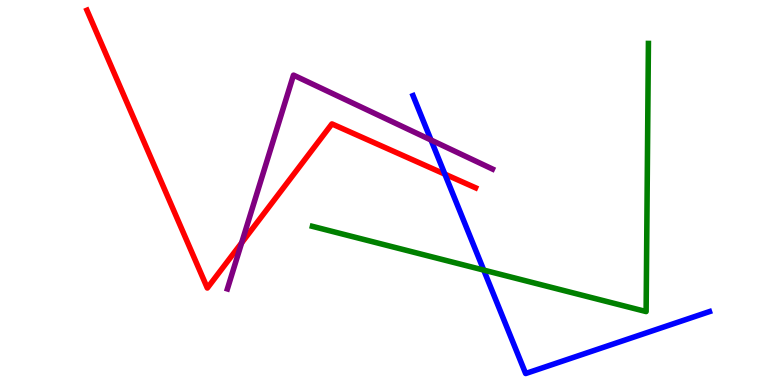[{'lines': ['blue', 'red'], 'intersections': [{'x': 5.74, 'y': 5.48}]}, {'lines': ['green', 'red'], 'intersections': []}, {'lines': ['purple', 'red'], 'intersections': [{'x': 3.12, 'y': 3.69}]}, {'lines': ['blue', 'green'], 'intersections': [{'x': 6.24, 'y': 2.98}]}, {'lines': ['blue', 'purple'], 'intersections': [{'x': 5.56, 'y': 6.36}]}, {'lines': ['green', 'purple'], 'intersections': []}]